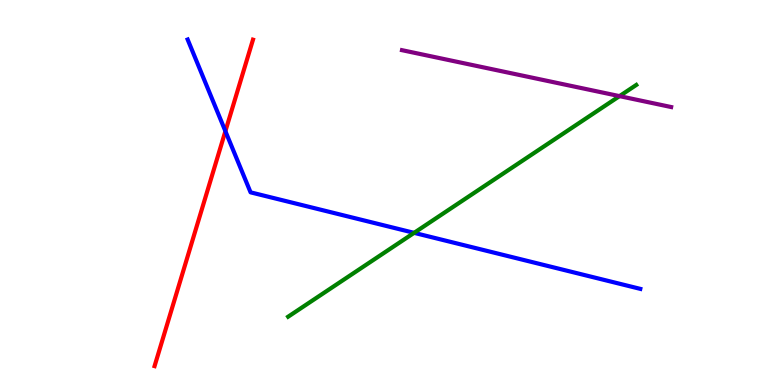[{'lines': ['blue', 'red'], 'intersections': [{'x': 2.91, 'y': 6.59}]}, {'lines': ['green', 'red'], 'intersections': []}, {'lines': ['purple', 'red'], 'intersections': []}, {'lines': ['blue', 'green'], 'intersections': [{'x': 5.34, 'y': 3.95}]}, {'lines': ['blue', 'purple'], 'intersections': []}, {'lines': ['green', 'purple'], 'intersections': [{'x': 7.99, 'y': 7.5}]}]